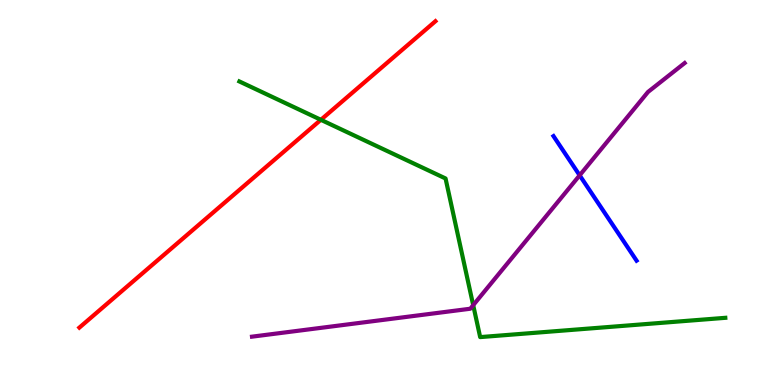[{'lines': ['blue', 'red'], 'intersections': []}, {'lines': ['green', 'red'], 'intersections': [{'x': 4.14, 'y': 6.89}]}, {'lines': ['purple', 'red'], 'intersections': []}, {'lines': ['blue', 'green'], 'intersections': []}, {'lines': ['blue', 'purple'], 'intersections': [{'x': 7.48, 'y': 5.45}]}, {'lines': ['green', 'purple'], 'intersections': [{'x': 6.11, 'y': 2.07}]}]